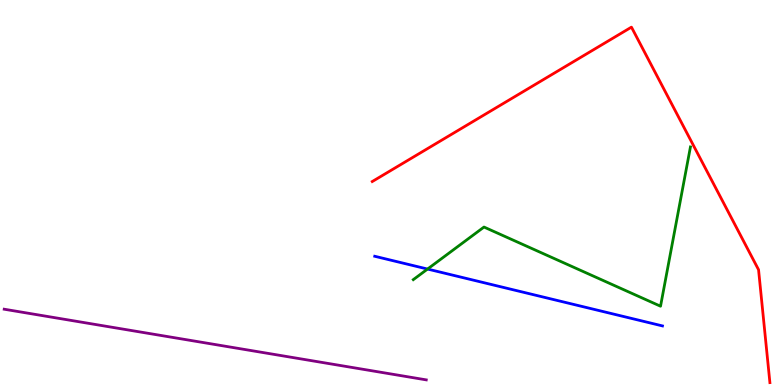[{'lines': ['blue', 'red'], 'intersections': []}, {'lines': ['green', 'red'], 'intersections': []}, {'lines': ['purple', 'red'], 'intersections': []}, {'lines': ['blue', 'green'], 'intersections': [{'x': 5.52, 'y': 3.01}]}, {'lines': ['blue', 'purple'], 'intersections': []}, {'lines': ['green', 'purple'], 'intersections': []}]